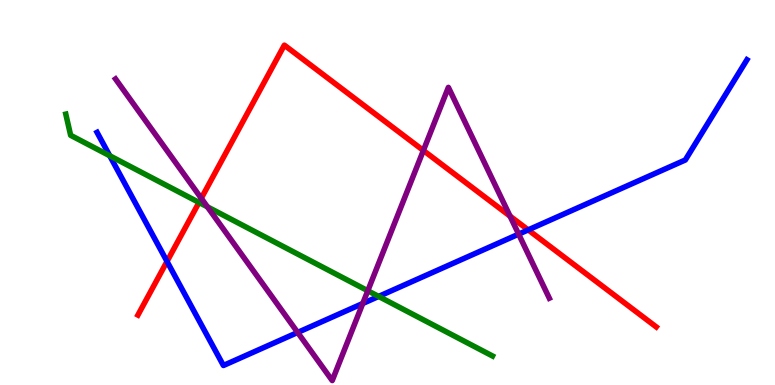[{'lines': ['blue', 'red'], 'intersections': [{'x': 2.16, 'y': 3.21}, {'x': 6.82, 'y': 4.03}]}, {'lines': ['green', 'red'], 'intersections': [{'x': 2.57, 'y': 4.74}]}, {'lines': ['purple', 'red'], 'intersections': [{'x': 2.6, 'y': 4.85}, {'x': 5.46, 'y': 6.09}, {'x': 6.58, 'y': 4.39}]}, {'lines': ['blue', 'green'], 'intersections': [{'x': 1.42, 'y': 5.95}, {'x': 4.89, 'y': 2.3}]}, {'lines': ['blue', 'purple'], 'intersections': [{'x': 3.84, 'y': 1.36}, {'x': 4.68, 'y': 2.12}, {'x': 6.69, 'y': 3.92}]}, {'lines': ['green', 'purple'], 'intersections': [{'x': 2.68, 'y': 4.63}, {'x': 4.75, 'y': 2.45}]}]